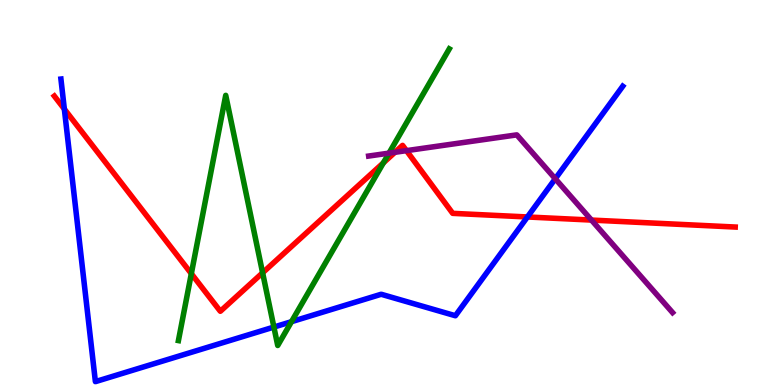[{'lines': ['blue', 'red'], 'intersections': [{'x': 0.83, 'y': 7.17}, {'x': 6.81, 'y': 4.36}]}, {'lines': ['green', 'red'], 'intersections': [{'x': 2.47, 'y': 2.89}, {'x': 3.39, 'y': 2.91}, {'x': 4.95, 'y': 5.77}]}, {'lines': ['purple', 'red'], 'intersections': [{'x': 5.1, 'y': 6.04}, {'x': 5.24, 'y': 6.09}, {'x': 7.63, 'y': 4.28}]}, {'lines': ['blue', 'green'], 'intersections': [{'x': 3.53, 'y': 1.5}, {'x': 3.76, 'y': 1.64}]}, {'lines': ['blue', 'purple'], 'intersections': [{'x': 7.16, 'y': 5.36}]}, {'lines': ['green', 'purple'], 'intersections': [{'x': 5.02, 'y': 6.02}]}]